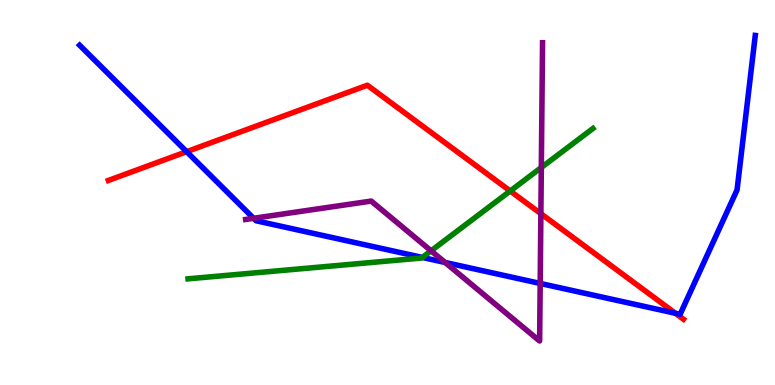[{'lines': ['blue', 'red'], 'intersections': [{'x': 2.41, 'y': 6.06}, {'x': 8.72, 'y': 1.86}]}, {'lines': ['green', 'red'], 'intersections': [{'x': 6.58, 'y': 5.04}]}, {'lines': ['purple', 'red'], 'intersections': [{'x': 6.98, 'y': 4.45}]}, {'lines': ['blue', 'green'], 'intersections': [{'x': 5.45, 'y': 3.31}]}, {'lines': ['blue', 'purple'], 'intersections': [{'x': 3.27, 'y': 4.33}, {'x': 5.74, 'y': 3.18}, {'x': 6.97, 'y': 2.64}]}, {'lines': ['green', 'purple'], 'intersections': [{'x': 5.56, 'y': 3.49}, {'x': 6.98, 'y': 5.65}]}]